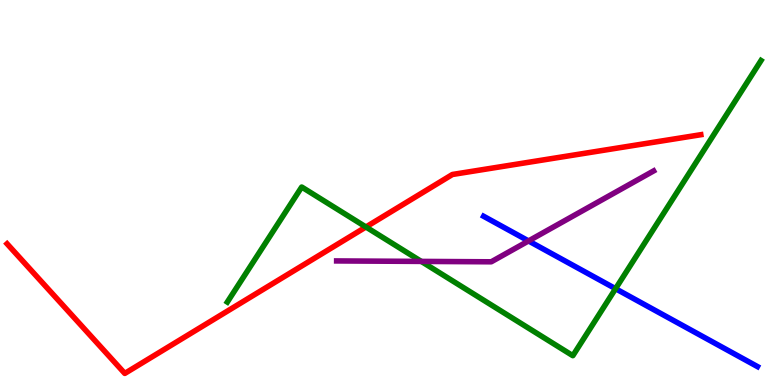[{'lines': ['blue', 'red'], 'intersections': []}, {'lines': ['green', 'red'], 'intersections': [{'x': 4.72, 'y': 4.1}]}, {'lines': ['purple', 'red'], 'intersections': []}, {'lines': ['blue', 'green'], 'intersections': [{'x': 7.94, 'y': 2.5}]}, {'lines': ['blue', 'purple'], 'intersections': [{'x': 6.82, 'y': 3.74}]}, {'lines': ['green', 'purple'], 'intersections': [{'x': 5.44, 'y': 3.21}]}]